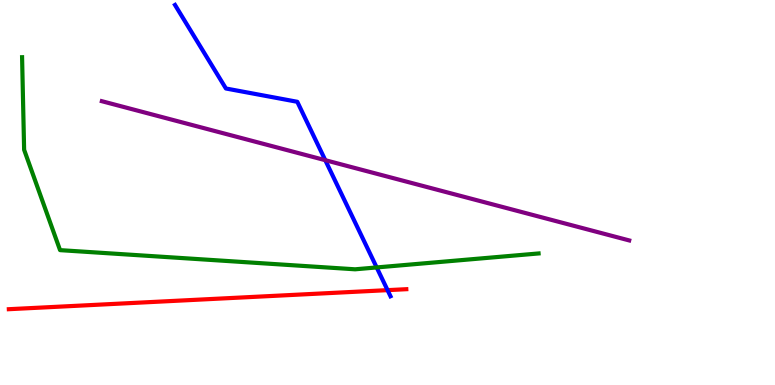[{'lines': ['blue', 'red'], 'intersections': [{'x': 5.0, 'y': 2.46}]}, {'lines': ['green', 'red'], 'intersections': []}, {'lines': ['purple', 'red'], 'intersections': []}, {'lines': ['blue', 'green'], 'intersections': [{'x': 4.86, 'y': 3.05}]}, {'lines': ['blue', 'purple'], 'intersections': [{'x': 4.2, 'y': 5.84}]}, {'lines': ['green', 'purple'], 'intersections': []}]